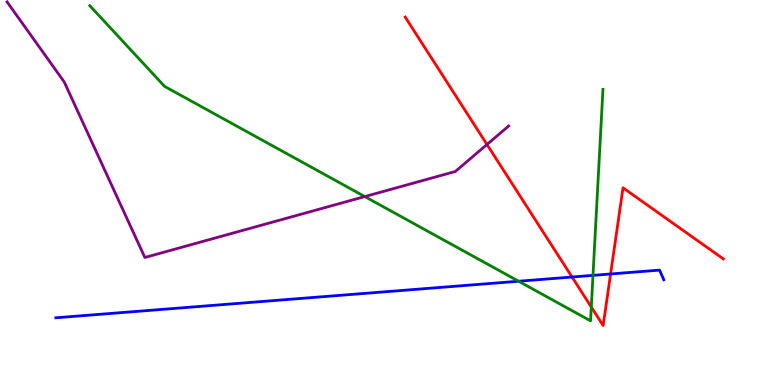[{'lines': ['blue', 'red'], 'intersections': [{'x': 7.38, 'y': 2.8}, {'x': 7.88, 'y': 2.88}]}, {'lines': ['green', 'red'], 'intersections': [{'x': 7.63, 'y': 2.03}]}, {'lines': ['purple', 'red'], 'intersections': [{'x': 6.28, 'y': 6.25}]}, {'lines': ['blue', 'green'], 'intersections': [{'x': 6.69, 'y': 2.7}, {'x': 7.65, 'y': 2.85}]}, {'lines': ['blue', 'purple'], 'intersections': []}, {'lines': ['green', 'purple'], 'intersections': [{'x': 4.71, 'y': 4.89}]}]